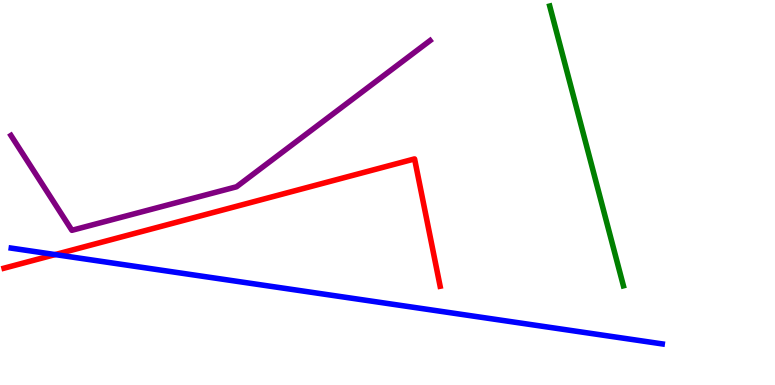[{'lines': ['blue', 'red'], 'intersections': [{'x': 0.712, 'y': 3.39}]}, {'lines': ['green', 'red'], 'intersections': []}, {'lines': ['purple', 'red'], 'intersections': []}, {'lines': ['blue', 'green'], 'intersections': []}, {'lines': ['blue', 'purple'], 'intersections': []}, {'lines': ['green', 'purple'], 'intersections': []}]